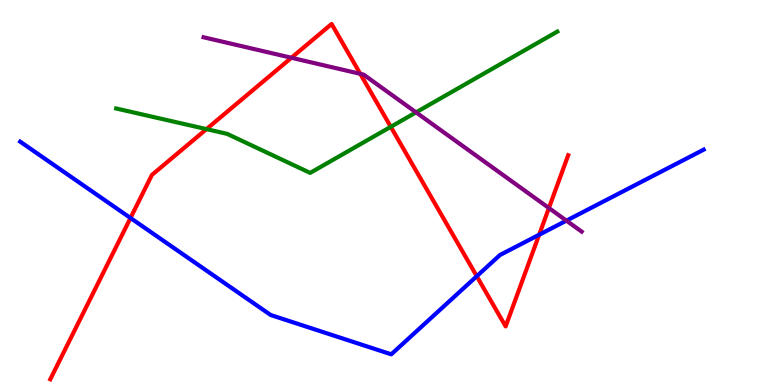[{'lines': ['blue', 'red'], 'intersections': [{'x': 1.68, 'y': 4.34}, {'x': 6.15, 'y': 2.83}, {'x': 6.96, 'y': 3.9}]}, {'lines': ['green', 'red'], 'intersections': [{'x': 2.66, 'y': 6.65}, {'x': 5.04, 'y': 6.71}]}, {'lines': ['purple', 'red'], 'intersections': [{'x': 3.76, 'y': 8.5}, {'x': 4.65, 'y': 8.08}, {'x': 7.08, 'y': 4.6}]}, {'lines': ['blue', 'green'], 'intersections': []}, {'lines': ['blue', 'purple'], 'intersections': [{'x': 7.31, 'y': 4.27}]}, {'lines': ['green', 'purple'], 'intersections': [{'x': 5.37, 'y': 7.08}]}]